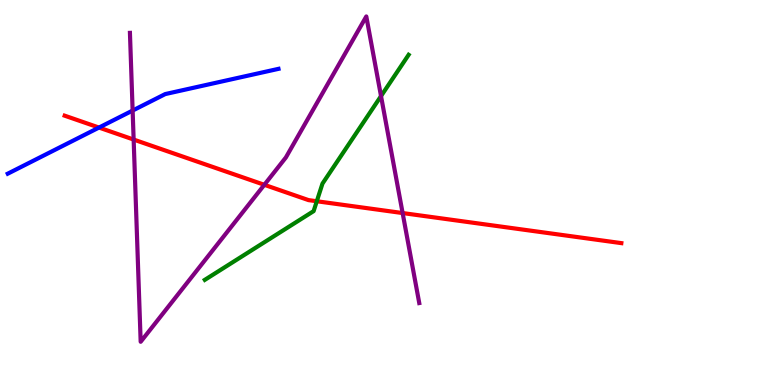[{'lines': ['blue', 'red'], 'intersections': [{'x': 1.28, 'y': 6.69}]}, {'lines': ['green', 'red'], 'intersections': [{'x': 4.09, 'y': 4.77}]}, {'lines': ['purple', 'red'], 'intersections': [{'x': 1.72, 'y': 6.38}, {'x': 3.41, 'y': 5.2}, {'x': 5.2, 'y': 4.47}]}, {'lines': ['blue', 'green'], 'intersections': []}, {'lines': ['blue', 'purple'], 'intersections': [{'x': 1.71, 'y': 7.13}]}, {'lines': ['green', 'purple'], 'intersections': [{'x': 4.92, 'y': 7.5}]}]